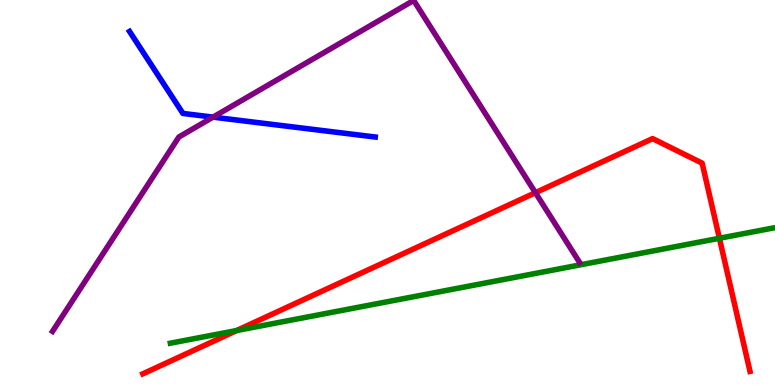[{'lines': ['blue', 'red'], 'intersections': []}, {'lines': ['green', 'red'], 'intersections': [{'x': 3.05, 'y': 1.42}, {'x': 9.28, 'y': 3.81}]}, {'lines': ['purple', 'red'], 'intersections': [{'x': 6.91, 'y': 5.0}]}, {'lines': ['blue', 'green'], 'intersections': []}, {'lines': ['blue', 'purple'], 'intersections': [{'x': 2.75, 'y': 6.96}]}, {'lines': ['green', 'purple'], 'intersections': []}]